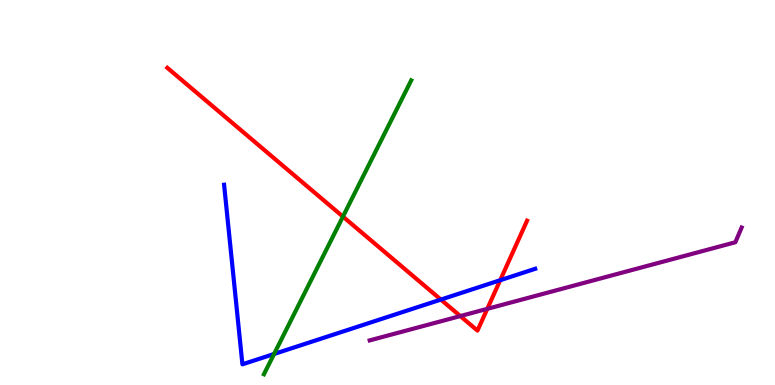[{'lines': ['blue', 'red'], 'intersections': [{'x': 5.69, 'y': 2.22}, {'x': 6.45, 'y': 2.72}]}, {'lines': ['green', 'red'], 'intersections': [{'x': 4.42, 'y': 4.37}]}, {'lines': ['purple', 'red'], 'intersections': [{'x': 5.94, 'y': 1.79}, {'x': 6.29, 'y': 1.98}]}, {'lines': ['blue', 'green'], 'intersections': [{'x': 3.54, 'y': 0.806}]}, {'lines': ['blue', 'purple'], 'intersections': []}, {'lines': ['green', 'purple'], 'intersections': []}]